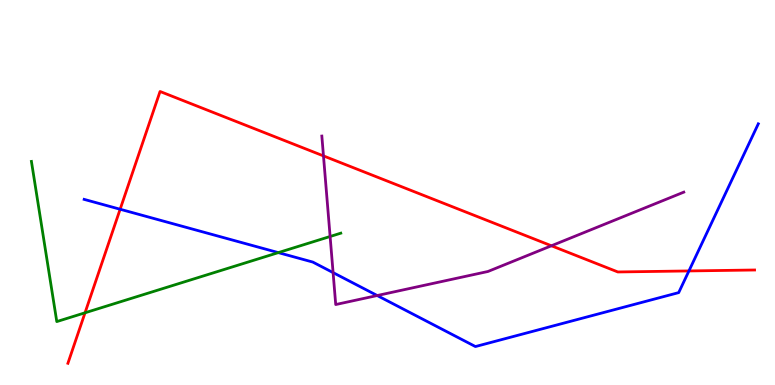[{'lines': ['blue', 'red'], 'intersections': [{'x': 1.55, 'y': 4.57}, {'x': 8.89, 'y': 2.96}]}, {'lines': ['green', 'red'], 'intersections': [{'x': 1.1, 'y': 1.88}]}, {'lines': ['purple', 'red'], 'intersections': [{'x': 4.17, 'y': 5.95}, {'x': 7.12, 'y': 3.62}]}, {'lines': ['blue', 'green'], 'intersections': [{'x': 3.59, 'y': 3.44}]}, {'lines': ['blue', 'purple'], 'intersections': [{'x': 4.3, 'y': 2.92}, {'x': 4.87, 'y': 2.32}]}, {'lines': ['green', 'purple'], 'intersections': [{'x': 4.26, 'y': 3.86}]}]